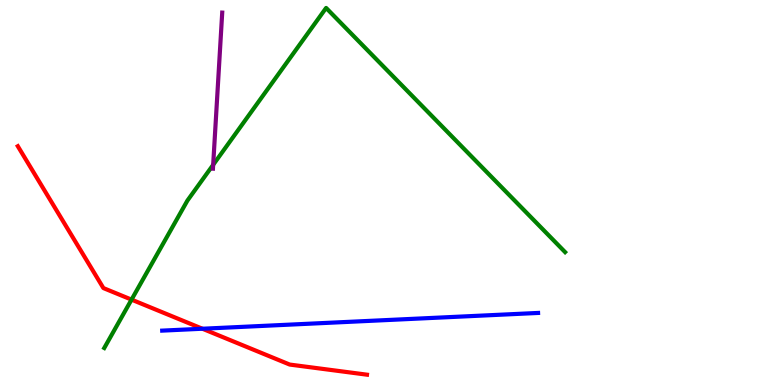[{'lines': ['blue', 'red'], 'intersections': [{'x': 2.61, 'y': 1.46}]}, {'lines': ['green', 'red'], 'intersections': [{'x': 1.7, 'y': 2.22}]}, {'lines': ['purple', 'red'], 'intersections': []}, {'lines': ['blue', 'green'], 'intersections': []}, {'lines': ['blue', 'purple'], 'intersections': []}, {'lines': ['green', 'purple'], 'intersections': [{'x': 2.75, 'y': 5.72}]}]